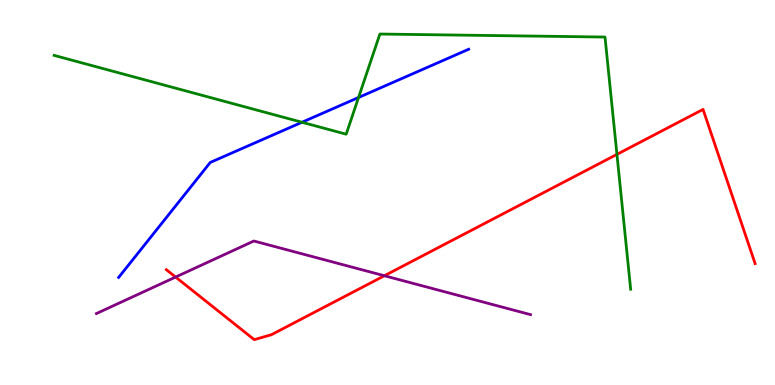[{'lines': ['blue', 'red'], 'intersections': []}, {'lines': ['green', 'red'], 'intersections': [{'x': 7.96, 'y': 5.99}]}, {'lines': ['purple', 'red'], 'intersections': [{'x': 2.27, 'y': 2.8}, {'x': 4.96, 'y': 2.84}]}, {'lines': ['blue', 'green'], 'intersections': [{'x': 3.9, 'y': 6.82}, {'x': 4.63, 'y': 7.47}]}, {'lines': ['blue', 'purple'], 'intersections': []}, {'lines': ['green', 'purple'], 'intersections': []}]